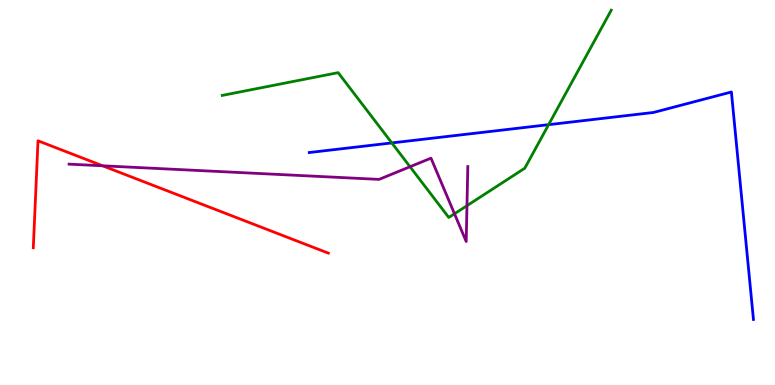[{'lines': ['blue', 'red'], 'intersections': []}, {'lines': ['green', 'red'], 'intersections': []}, {'lines': ['purple', 'red'], 'intersections': [{'x': 1.32, 'y': 5.69}]}, {'lines': ['blue', 'green'], 'intersections': [{'x': 5.06, 'y': 6.29}, {'x': 7.08, 'y': 6.76}]}, {'lines': ['blue', 'purple'], 'intersections': []}, {'lines': ['green', 'purple'], 'intersections': [{'x': 5.29, 'y': 5.67}, {'x': 5.86, 'y': 4.45}, {'x': 6.03, 'y': 4.66}]}]